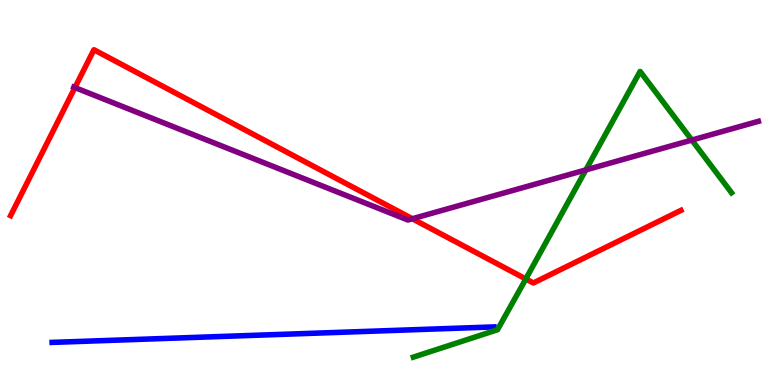[{'lines': ['blue', 'red'], 'intersections': []}, {'lines': ['green', 'red'], 'intersections': [{'x': 6.78, 'y': 2.75}]}, {'lines': ['purple', 'red'], 'intersections': [{'x': 0.967, 'y': 7.73}, {'x': 5.32, 'y': 4.32}]}, {'lines': ['blue', 'green'], 'intersections': []}, {'lines': ['blue', 'purple'], 'intersections': []}, {'lines': ['green', 'purple'], 'intersections': [{'x': 7.56, 'y': 5.59}, {'x': 8.93, 'y': 6.36}]}]